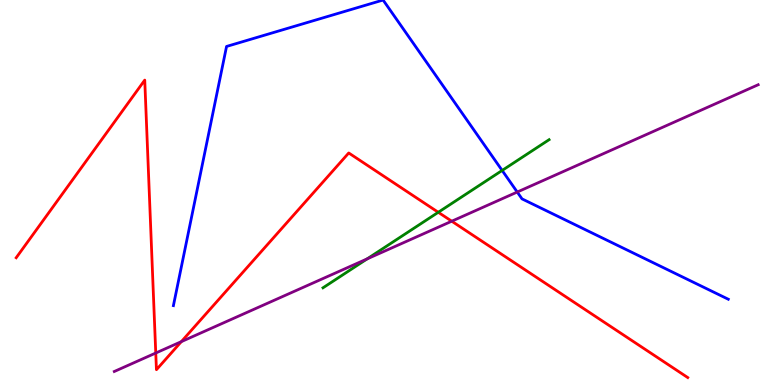[{'lines': ['blue', 'red'], 'intersections': []}, {'lines': ['green', 'red'], 'intersections': [{'x': 5.66, 'y': 4.49}]}, {'lines': ['purple', 'red'], 'intersections': [{'x': 2.01, 'y': 0.831}, {'x': 2.34, 'y': 1.13}, {'x': 5.83, 'y': 4.25}]}, {'lines': ['blue', 'green'], 'intersections': [{'x': 6.48, 'y': 5.57}]}, {'lines': ['blue', 'purple'], 'intersections': [{'x': 6.67, 'y': 5.01}]}, {'lines': ['green', 'purple'], 'intersections': [{'x': 4.74, 'y': 3.28}]}]